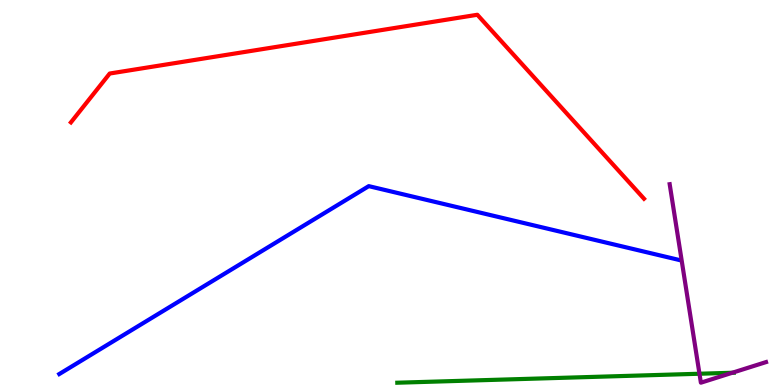[{'lines': ['blue', 'red'], 'intersections': []}, {'lines': ['green', 'red'], 'intersections': []}, {'lines': ['purple', 'red'], 'intersections': []}, {'lines': ['blue', 'green'], 'intersections': []}, {'lines': ['blue', 'purple'], 'intersections': []}, {'lines': ['green', 'purple'], 'intersections': [{'x': 9.03, 'y': 0.293}, {'x': 9.45, 'y': 0.318}]}]